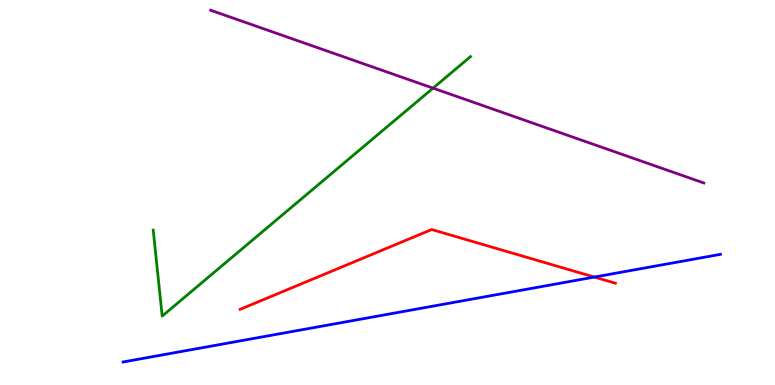[{'lines': ['blue', 'red'], 'intersections': [{'x': 7.67, 'y': 2.8}]}, {'lines': ['green', 'red'], 'intersections': []}, {'lines': ['purple', 'red'], 'intersections': []}, {'lines': ['blue', 'green'], 'intersections': []}, {'lines': ['blue', 'purple'], 'intersections': []}, {'lines': ['green', 'purple'], 'intersections': [{'x': 5.59, 'y': 7.71}]}]